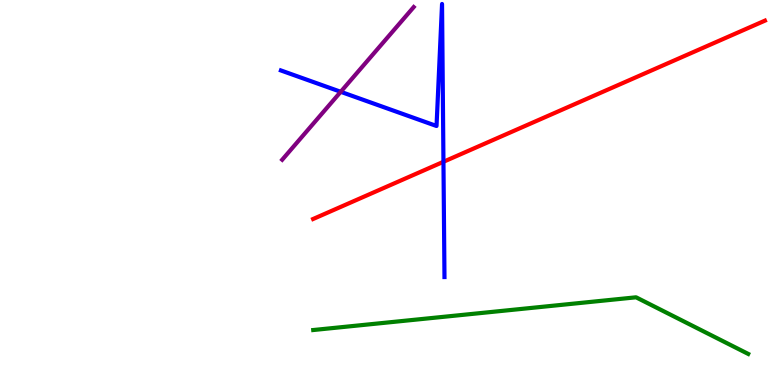[{'lines': ['blue', 'red'], 'intersections': [{'x': 5.72, 'y': 5.8}]}, {'lines': ['green', 'red'], 'intersections': []}, {'lines': ['purple', 'red'], 'intersections': []}, {'lines': ['blue', 'green'], 'intersections': []}, {'lines': ['blue', 'purple'], 'intersections': [{'x': 4.4, 'y': 7.62}]}, {'lines': ['green', 'purple'], 'intersections': []}]